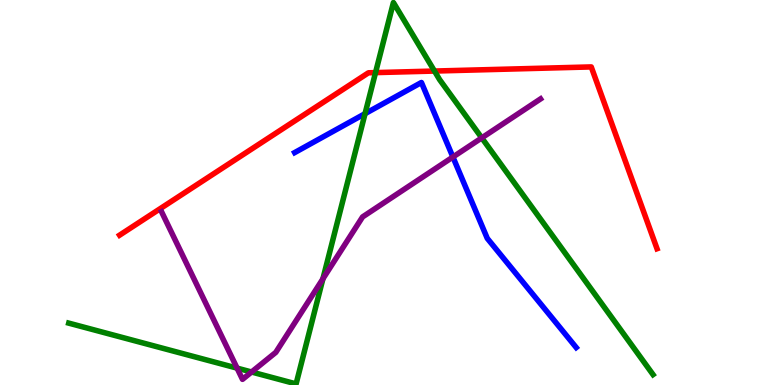[{'lines': ['blue', 'red'], 'intersections': []}, {'lines': ['green', 'red'], 'intersections': [{'x': 4.85, 'y': 8.11}, {'x': 5.61, 'y': 8.15}]}, {'lines': ['purple', 'red'], 'intersections': []}, {'lines': ['blue', 'green'], 'intersections': [{'x': 4.71, 'y': 7.05}]}, {'lines': ['blue', 'purple'], 'intersections': [{'x': 5.84, 'y': 5.92}]}, {'lines': ['green', 'purple'], 'intersections': [{'x': 3.06, 'y': 0.438}, {'x': 3.25, 'y': 0.338}, {'x': 4.17, 'y': 2.76}, {'x': 6.22, 'y': 6.42}]}]